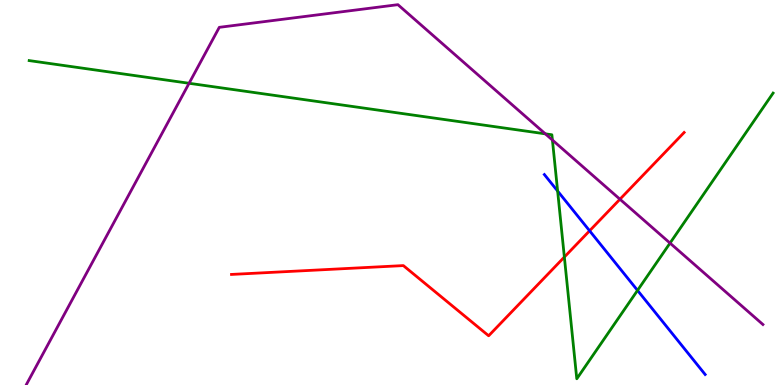[{'lines': ['blue', 'red'], 'intersections': [{'x': 7.61, 'y': 4.01}]}, {'lines': ['green', 'red'], 'intersections': [{'x': 7.28, 'y': 3.32}]}, {'lines': ['purple', 'red'], 'intersections': [{'x': 8.0, 'y': 4.83}]}, {'lines': ['blue', 'green'], 'intersections': [{'x': 7.2, 'y': 5.04}, {'x': 8.23, 'y': 2.46}]}, {'lines': ['blue', 'purple'], 'intersections': []}, {'lines': ['green', 'purple'], 'intersections': [{'x': 2.44, 'y': 7.84}, {'x': 7.04, 'y': 6.52}, {'x': 7.13, 'y': 6.36}, {'x': 8.65, 'y': 3.69}]}]